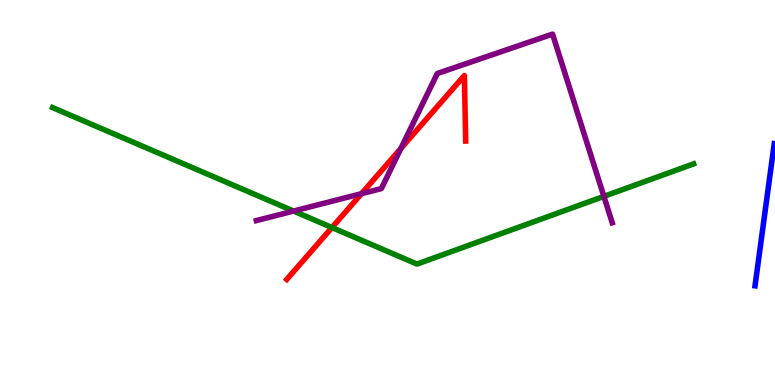[{'lines': ['blue', 'red'], 'intersections': []}, {'lines': ['green', 'red'], 'intersections': [{'x': 4.28, 'y': 4.09}]}, {'lines': ['purple', 'red'], 'intersections': [{'x': 4.66, 'y': 4.97}, {'x': 5.17, 'y': 6.15}]}, {'lines': ['blue', 'green'], 'intersections': []}, {'lines': ['blue', 'purple'], 'intersections': []}, {'lines': ['green', 'purple'], 'intersections': [{'x': 3.79, 'y': 4.52}, {'x': 7.79, 'y': 4.9}]}]